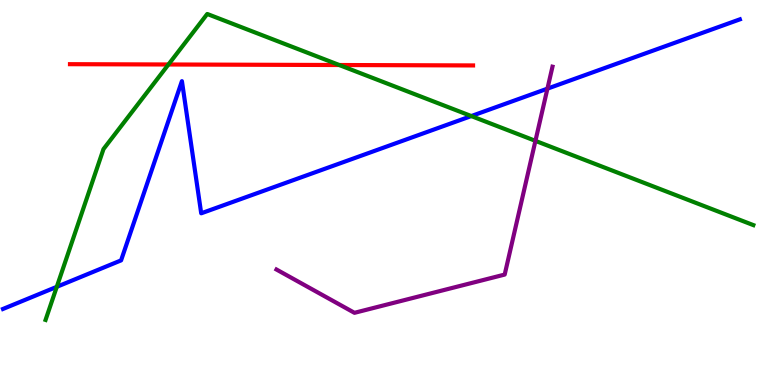[{'lines': ['blue', 'red'], 'intersections': []}, {'lines': ['green', 'red'], 'intersections': [{'x': 2.17, 'y': 8.32}, {'x': 4.38, 'y': 8.31}]}, {'lines': ['purple', 'red'], 'intersections': []}, {'lines': ['blue', 'green'], 'intersections': [{'x': 0.733, 'y': 2.55}, {'x': 6.08, 'y': 6.99}]}, {'lines': ['blue', 'purple'], 'intersections': [{'x': 7.06, 'y': 7.7}]}, {'lines': ['green', 'purple'], 'intersections': [{'x': 6.91, 'y': 6.34}]}]